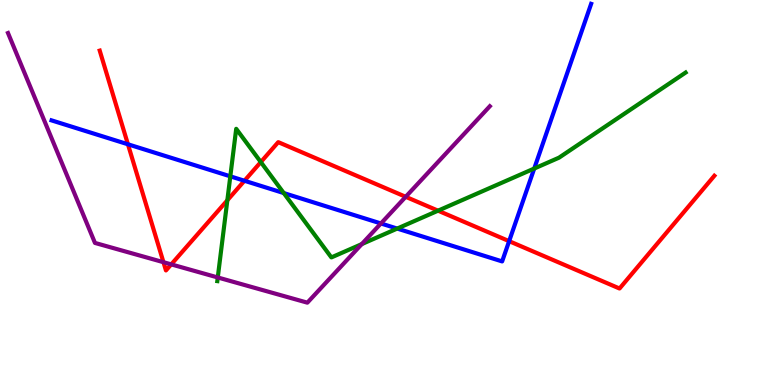[{'lines': ['blue', 'red'], 'intersections': [{'x': 1.65, 'y': 6.25}, {'x': 3.15, 'y': 5.31}, {'x': 6.57, 'y': 3.74}]}, {'lines': ['green', 'red'], 'intersections': [{'x': 2.93, 'y': 4.8}, {'x': 3.37, 'y': 5.79}, {'x': 5.65, 'y': 4.53}]}, {'lines': ['purple', 'red'], 'intersections': [{'x': 2.11, 'y': 3.19}, {'x': 2.21, 'y': 3.13}, {'x': 5.23, 'y': 4.89}]}, {'lines': ['blue', 'green'], 'intersections': [{'x': 2.97, 'y': 5.42}, {'x': 3.66, 'y': 4.99}, {'x': 5.13, 'y': 4.06}, {'x': 6.89, 'y': 5.62}]}, {'lines': ['blue', 'purple'], 'intersections': [{'x': 4.92, 'y': 4.2}]}, {'lines': ['green', 'purple'], 'intersections': [{'x': 2.81, 'y': 2.79}, {'x': 4.67, 'y': 3.66}]}]